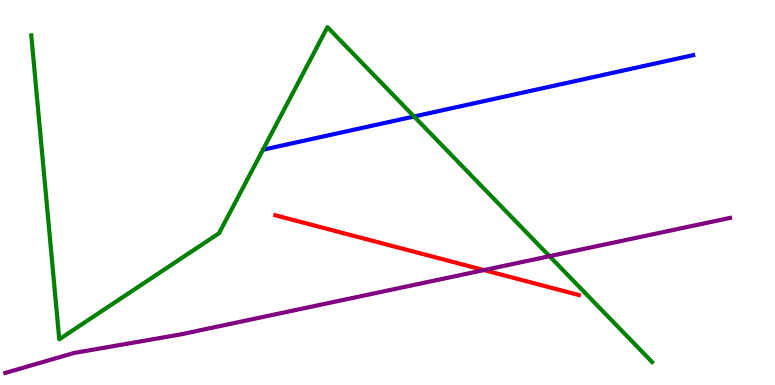[{'lines': ['blue', 'red'], 'intersections': []}, {'lines': ['green', 'red'], 'intersections': []}, {'lines': ['purple', 'red'], 'intersections': [{'x': 6.25, 'y': 2.98}]}, {'lines': ['blue', 'green'], 'intersections': [{'x': 5.34, 'y': 6.97}]}, {'lines': ['blue', 'purple'], 'intersections': []}, {'lines': ['green', 'purple'], 'intersections': [{'x': 7.09, 'y': 3.35}]}]